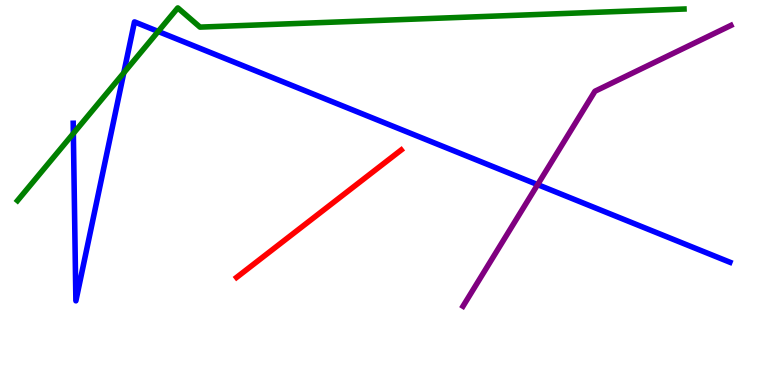[{'lines': ['blue', 'red'], 'intersections': []}, {'lines': ['green', 'red'], 'intersections': []}, {'lines': ['purple', 'red'], 'intersections': []}, {'lines': ['blue', 'green'], 'intersections': [{'x': 0.946, 'y': 6.53}, {'x': 1.6, 'y': 8.11}, {'x': 2.04, 'y': 9.18}]}, {'lines': ['blue', 'purple'], 'intersections': [{'x': 6.94, 'y': 5.2}]}, {'lines': ['green', 'purple'], 'intersections': []}]